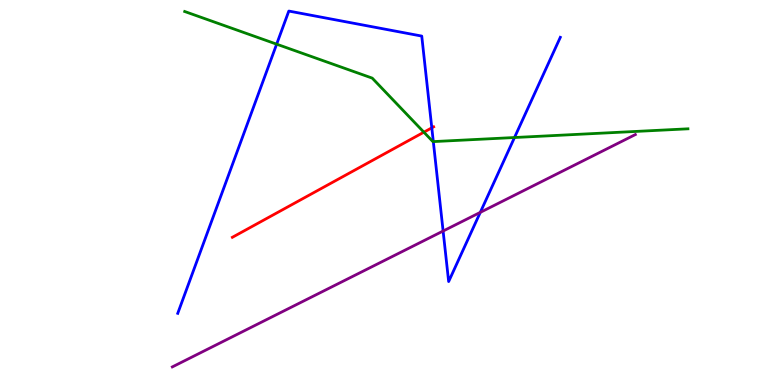[{'lines': ['blue', 'red'], 'intersections': [{'x': 5.57, 'y': 6.68}]}, {'lines': ['green', 'red'], 'intersections': [{'x': 5.47, 'y': 6.57}]}, {'lines': ['purple', 'red'], 'intersections': []}, {'lines': ['blue', 'green'], 'intersections': [{'x': 3.57, 'y': 8.85}, {'x': 5.59, 'y': 6.32}, {'x': 6.64, 'y': 6.43}]}, {'lines': ['blue', 'purple'], 'intersections': [{'x': 5.72, 'y': 4.0}, {'x': 6.2, 'y': 4.48}]}, {'lines': ['green', 'purple'], 'intersections': []}]